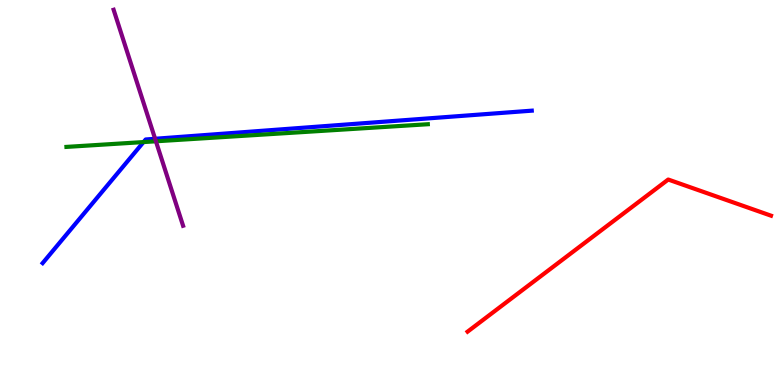[{'lines': ['blue', 'red'], 'intersections': []}, {'lines': ['green', 'red'], 'intersections': []}, {'lines': ['purple', 'red'], 'intersections': []}, {'lines': ['blue', 'green'], 'intersections': [{'x': 1.85, 'y': 6.31}]}, {'lines': ['blue', 'purple'], 'intersections': [{'x': 2.0, 'y': 6.4}]}, {'lines': ['green', 'purple'], 'intersections': [{'x': 2.01, 'y': 6.33}]}]